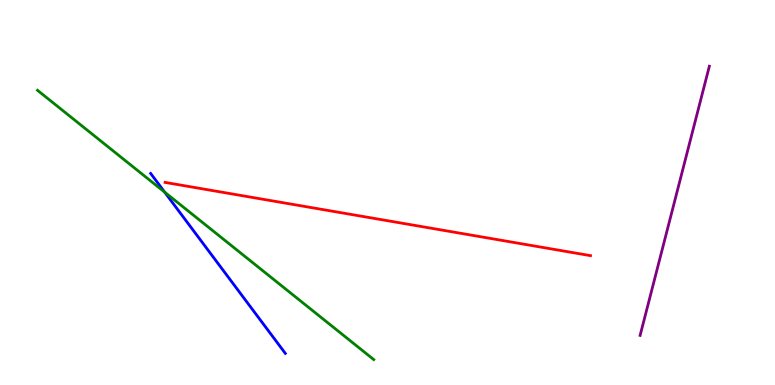[{'lines': ['blue', 'red'], 'intersections': []}, {'lines': ['green', 'red'], 'intersections': []}, {'lines': ['purple', 'red'], 'intersections': []}, {'lines': ['blue', 'green'], 'intersections': [{'x': 2.12, 'y': 5.01}]}, {'lines': ['blue', 'purple'], 'intersections': []}, {'lines': ['green', 'purple'], 'intersections': []}]